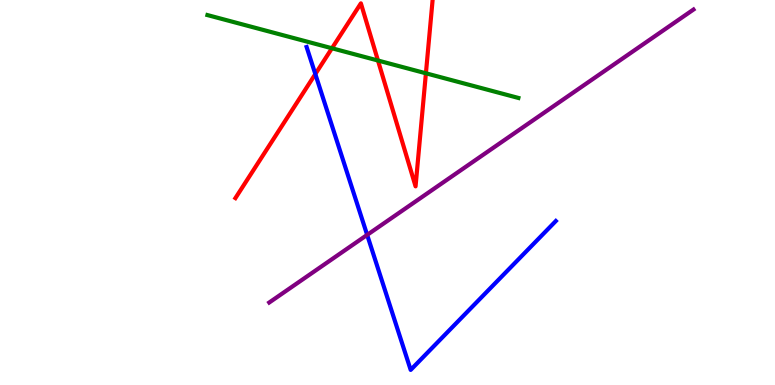[{'lines': ['blue', 'red'], 'intersections': [{'x': 4.07, 'y': 8.08}]}, {'lines': ['green', 'red'], 'intersections': [{'x': 4.28, 'y': 8.75}, {'x': 4.88, 'y': 8.43}, {'x': 5.5, 'y': 8.1}]}, {'lines': ['purple', 'red'], 'intersections': []}, {'lines': ['blue', 'green'], 'intersections': []}, {'lines': ['blue', 'purple'], 'intersections': [{'x': 4.74, 'y': 3.9}]}, {'lines': ['green', 'purple'], 'intersections': []}]